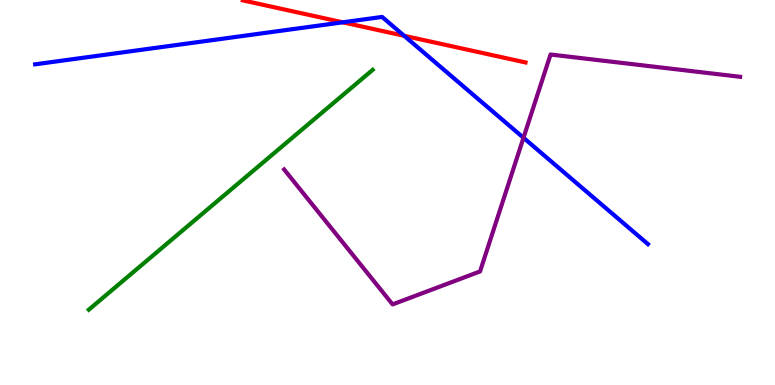[{'lines': ['blue', 'red'], 'intersections': [{'x': 4.42, 'y': 9.42}, {'x': 5.22, 'y': 9.07}]}, {'lines': ['green', 'red'], 'intersections': []}, {'lines': ['purple', 'red'], 'intersections': []}, {'lines': ['blue', 'green'], 'intersections': []}, {'lines': ['blue', 'purple'], 'intersections': [{'x': 6.75, 'y': 6.42}]}, {'lines': ['green', 'purple'], 'intersections': []}]